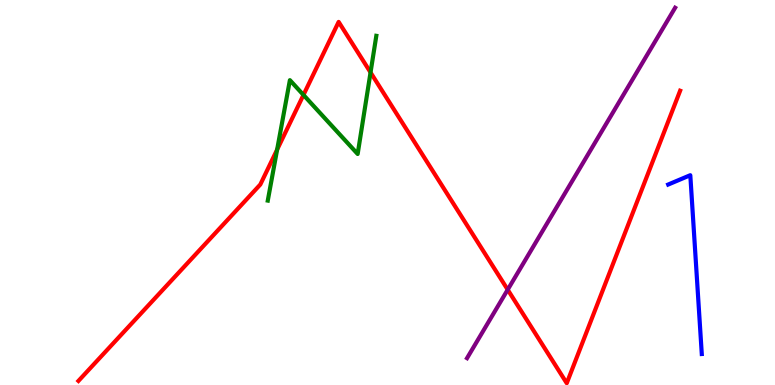[{'lines': ['blue', 'red'], 'intersections': []}, {'lines': ['green', 'red'], 'intersections': [{'x': 3.58, 'y': 6.11}, {'x': 3.92, 'y': 7.53}, {'x': 4.78, 'y': 8.12}]}, {'lines': ['purple', 'red'], 'intersections': [{'x': 6.55, 'y': 2.48}]}, {'lines': ['blue', 'green'], 'intersections': []}, {'lines': ['blue', 'purple'], 'intersections': []}, {'lines': ['green', 'purple'], 'intersections': []}]